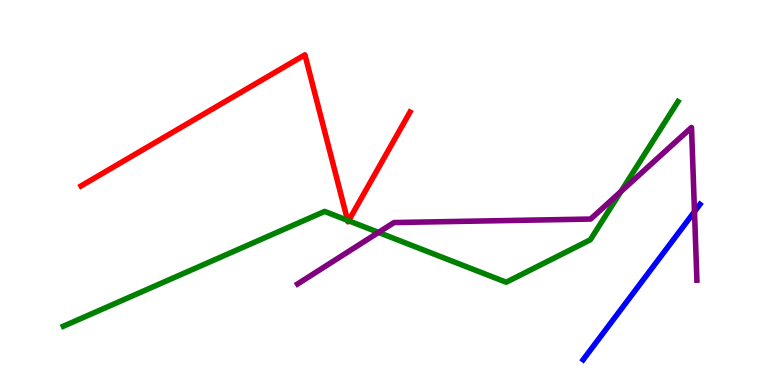[{'lines': ['blue', 'red'], 'intersections': []}, {'lines': ['green', 'red'], 'intersections': [{'x': 4.49, 'y': 4.28}, {'x': 4.5, 'y': 4.27}]}, {'lines': ['purple', 'red'], 'intersections': []}, {'lines': ['blue', 'green'], 'intersections': []}, {'lines': ['blue', 'purple'], 'intersections': [{'x': 8.96, 'y': 4.5}]}, {'lines': ['green', 'purple'], 'intersections': [{'x': 4.88, 'y': 3.96}, {'x': 8.01, 'y': 5.03}]}]